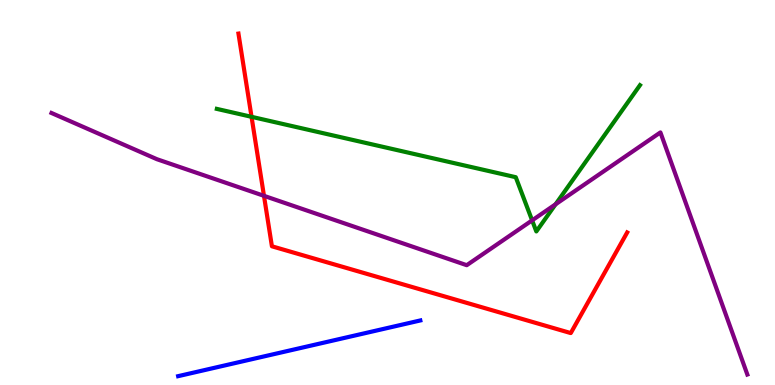[{'lines': ['blue', 'red'], 'intersections': []}, {'lines': ['green', 'red'], 'intersections': [{'x': 3.25, 'y': 6.97}]}, {'lines': ['purple', 'red'], 'intersections': [{'x': 3.41, 'y': 4.91}]}, {'lines': ['blue', 'green'], 'intersections': []}, {'lines': ['blue', 'purple'], 'intersections': []}, {'lines': ['green', 'purple'], 'intersections': [{'x': 6.87, 'y': 4.28}, {'x': 7.17, 'y': 4.69}]}]